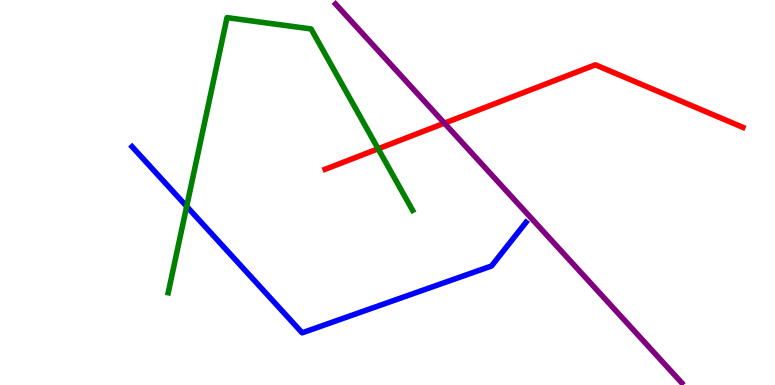[{'lines': ['blue', 'red'], 'intersections': []}, {'lines': ['green', 'red'], 'intersections': [{'x': 4.88, 'y': 6.14}]}, {'lines': ['purple', 'red'], 'intersections': [{'x': 5.73, 'y': 6.8}]}, {'lines': ['blue', 'green'], 'intersections': [{'x': 2.41, 'y': 4.64}]}, {'lines': ['blue', 'purple'], 'intersections': []}, {'lines': ['green', 'purple'], 'intersections': []}]